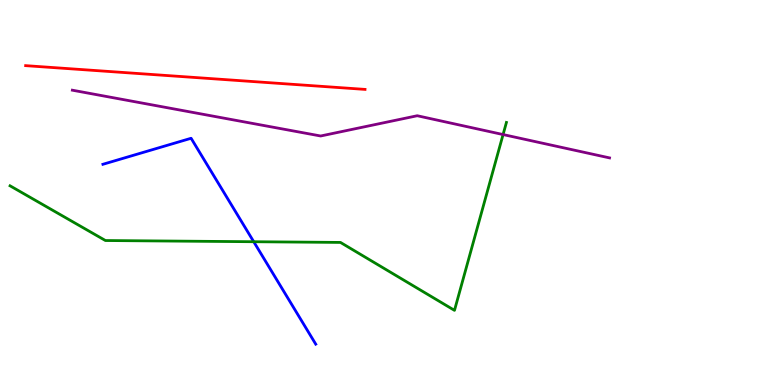[{'lines': ['blue', 'red'], 'intersections': []}, {'lines': ['green', 'red'], 'intersections': []}, {'lines': ['purple', 'red'], 'intersections': []}, {'lines': ['blue', 'green'], 'intersections': [{'x': 3.27, 'y': 3.72}]}, {'lines': ['blue', 'purple'], 'intersections': []}, {'lines': ['green', 'purple'], 'intersections': [{'x': 6.49, 'y': 6.51}]}]